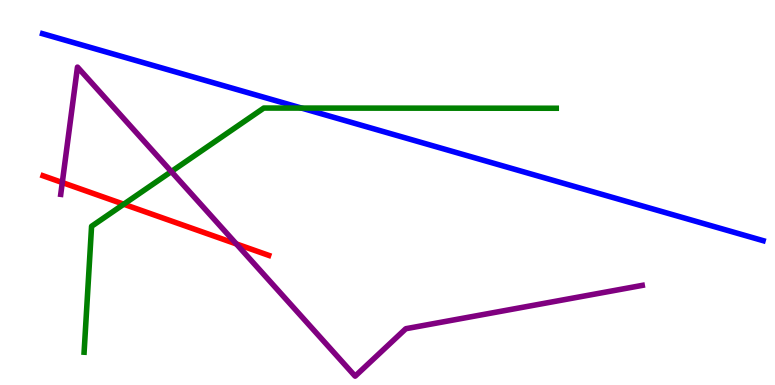[{'lines': ['blue', 'red'], 'intersections': []}, {'lines': ['green', 'red'], 'intersections': [{'x': 1.6, 'y': 4.7}]}, {'lines': ['purple', 'red'], 'intersections': [{'x': 0.804, 'y': 5.26}, {'x': 3.05, 'y': 3.66}]}, {'lines': ['blue', 'green'], 'intersections': [{'x': 3.89, 'y': 7.19}]}, {'lines': ['blue', 'purple'], 'intersections': []}, {'lines': ['green', 'purple'], 'intersections': [{'x': 2.21, 'y': 5.54}]}]